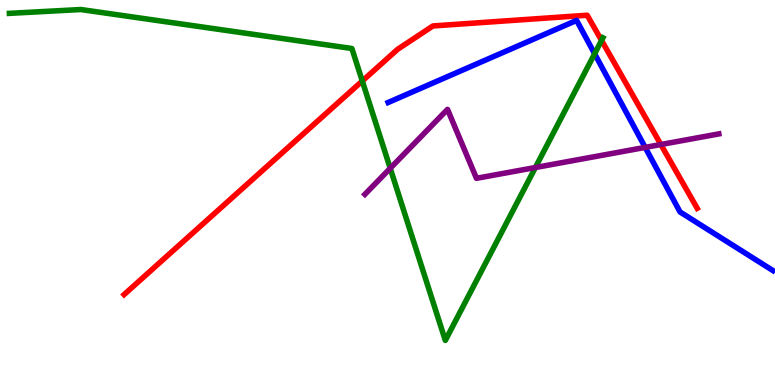[{'lines': ['blue', 'red'], 'intersections': []}, {'lines': ['green', 'red'], 'intersections': [{'x': 4.67, 'y': 7.9}, {'x': 7.76, 'y': 8.95}]}, {'lines': ['purple', 'red'], 'intersections': [{'x': 8.53, 'y': 6.25}]}, {'lines': ['blue', 'green'], 'intersections': [{'x': 7.67, 'y': 8.6}]}, {'lines': ['blue', 'purple'], 'intersections': [{'x': 8.32, 'y': 6.17}]}, {'lines': ['green', 'purple'], 'intersections': [{'x': 5.04, 'y': 5.63}, {'x': 6.91, 'y': 5.65}]}]